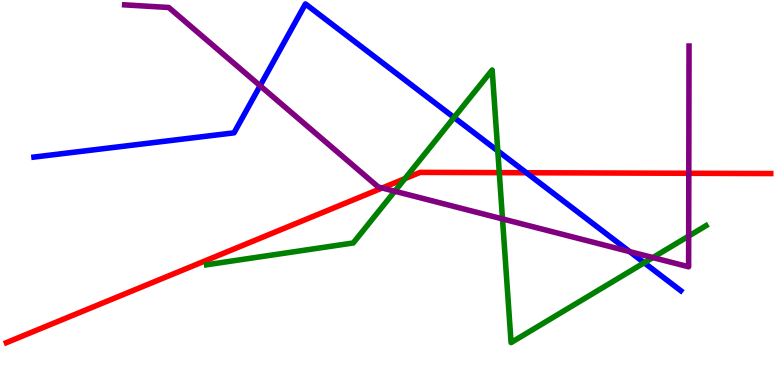[{'lines': ['blue', 'red'], 'intersections': [{'x': 6.79, 'y': 5.51}]}, {'lines': ['green', 'red'], 'intersections': [{'x': 5.22, 'y': 5.36}, {'x': 6.44, 'y': 5.52}]}, {'lines': ['purple', 'red'], 'intersections': [{'x': 4.93, 'y': 5.12}, {'x': 8.89, 'y': 5.5}]}, {'lines': ['blue', 'green'], 'intersections': [{'x': 5.86, 'y': 6.95}, {'x': 6.42, 'y': 6.08}, {'x': 8.31, 'y': 3.18}]}, {'lines': ['blue', 'purple'], 'intersections': [{'x': 3.36, 'y': 7.77}, {'x': 8.12, 'y': 3.47}]}, {'lines': ['green', 'purple'], 'intersections': [{'x': 5.09, 'y': 5.03}, {'x': 6.48, 'y': 4.31}, {'x': 8.42, 'y': 3.31}, {'x': 8.89, 'y': 3.87}]}]